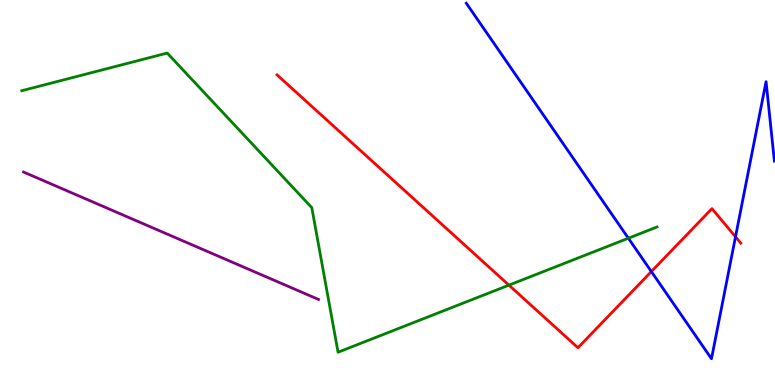[{'lines': ['blue', 'red'], 'intersections': [{'x': 8.4, 'y': 2.95}, {'x': 9.49, 'y': 3.85}]}, {'lines': ['green', 'red'], 'intersections': [{'x': 6.57, 'y': 2.59}]}, {'lines': ['purple', 'red'], 'intersections': []}, {'lines': ['blue', 'green'], 'intersections': [{'x': 8.11, 'y': 3.81}]}, {'lines': ['blue', 'purple'], 'intersections': []}, {'lines': ['green', 'purple'], 'intersections': []}]